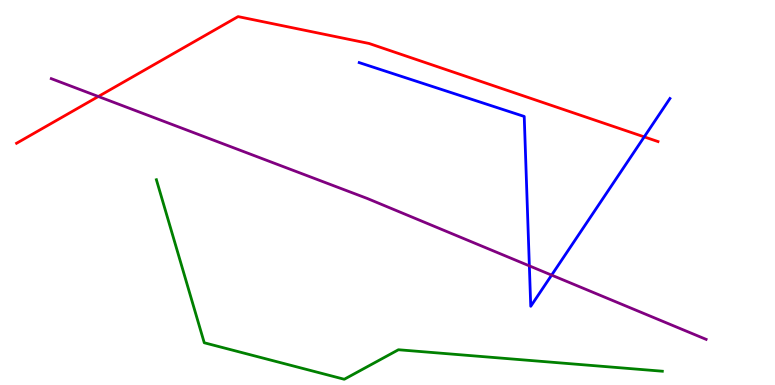[{'lines': ['blue', 'red'], 'intersections': [{'x': 8.31, 'y': 6.44}]}, {'lines': ['green', 'red'], 'intersections': []}, {'lines': ['purple', 'red'], 'intersections': [{'x': 1.27, 'y': 7.49}]}, {'lines': ['blue', 'green'], 'intersections': []}, {'lines': ['blue', 'purple'], 'intersections': [{'x': 6.83, 'y': 3.09}, {'x': 7.12, 'y': 2.85}]}, {'lines': ['green', 'purple'], 'intersections': []}]